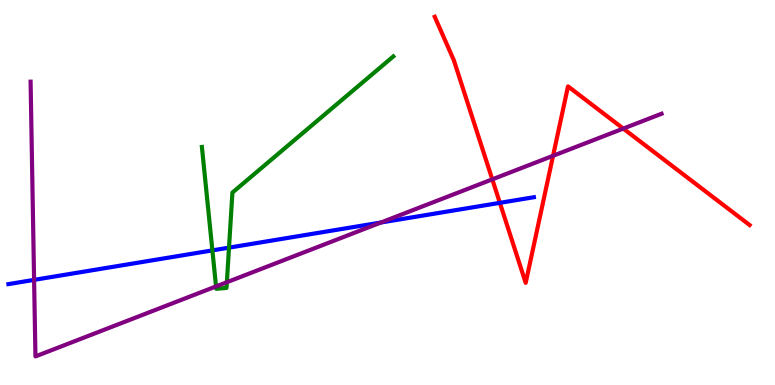[{'lines': ['blue', 'red'], 'intersections': [{'x': 6.45, 'y': 4.73}]}, {'lines': ['green', 'red'], 'intersections': []}, {'lines': ['purple', 'red'], 'intersections': [{'x': 6.35, 'y': 5.34}, {'x': 7.14, 'y': 5.95}, {'x': 8.04, 'y': 6.66}]}, {'lines': ['blue', 'green'], 'intersections': [{'x': 2.74, 'y': 3.5}, {'x': 2.95, 'y': 3.57}]}, {'lines': ['blue', 'purple'], 'intersections': [{'x': 0.44, 'y': 2.73}, {'x': 4.92, 'y': 4.22}]}, {'lines': ['green', 'purple'], 'intersections': [{'x': 2.79, 'y': 2.56}, {'x': 2.93, 'y': 2.67}]}]